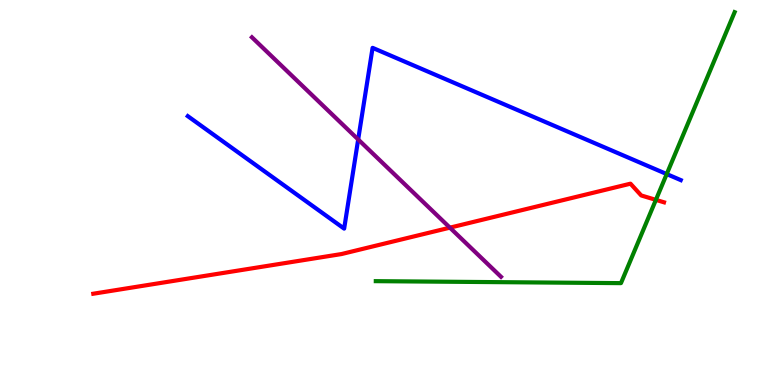[{'lines': ['blue', 'red'], 'intersections': []}, {'lines': ['green', 'red'], 'intersections': [{'x': 8.46, 'y': 4.81}]}, {'lines': ['purple', 'red'], 'intersections': [{'x': 5.81, 'y': 4.09}]}, {'lines': ['blue', 'green'], 'intersections': [{'x': 8.6, 'y': 5.48}]}, {'lines': ['blue', 'purple'], 'intersections': [{'x': 4.62, 'y': 6.38}]}, {'lines': ['green', 'purple'], 'intersections': []}]